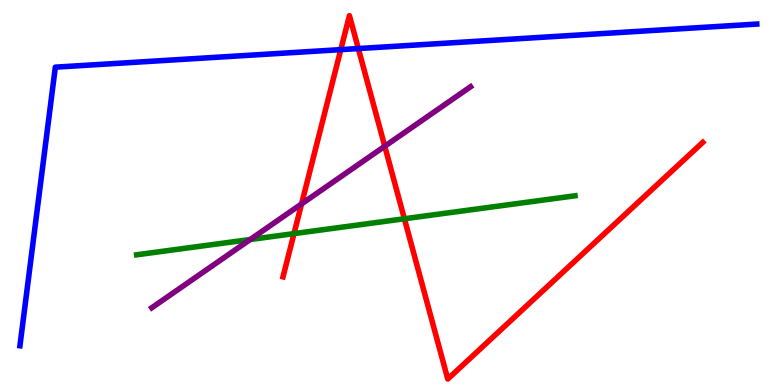[{'lines': ['blue', 'red'], 'intersections': [{'x': 4.4, 'y': 8.71}, {'x': 4.62, 'y': 8.74}]}, {'lines': ['green', 'red'], 'intersections': [{'x': 3.79, 'y': 3.93}, {'x': 5.22, 'y': 4.32}]}, {'lines': ['purple', 'red'], 'intersections': [{'x': 3.89, 'y': 4.7}, {'x': 4.96, 'y': 6.2}]}, {'lines': ['blue', 'green'], 'intersections': []}, {'lines': ['blue', 'purple'], 'intersections': []}, {'lines': ['green', 'purple'], 'intersections': [{'x': 3.23, 'y': 3.78}]}]